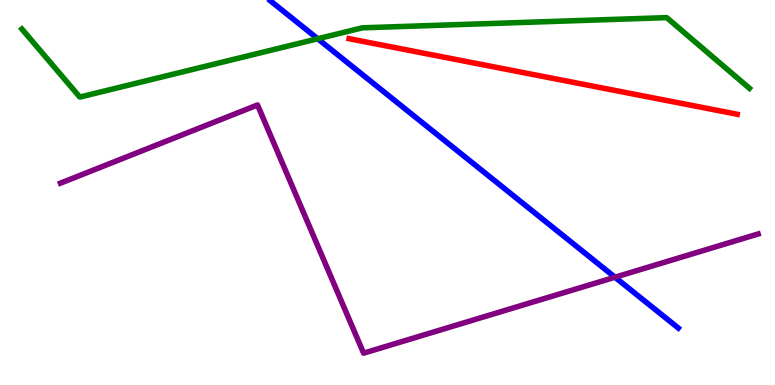[{'lines': ['blue', 'red'], 'intersections': []}, {'lines': ['green', 'red'], 'intersections': []}, {'lines': ['purple', 'red'], 'intersections': []}, {'lines': ['blue', 'green'], 'intersections': [{'x': 4.1, 'y': 8.99}]}, {'lines': ['blue', 'purple'], 'intersections': [{'x': 7.94, 'y': 2.8}]}, {'lines': ['green', 'purple'], 'intersections': []}]